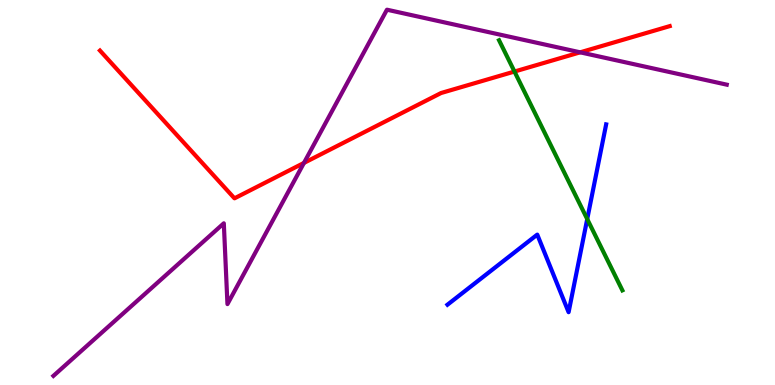[{'lines': ['blue', 'red'], 'intersections': []}, {'lines': ['green', 'red'], 'intersections': [{'x': 6.64, 'y': 8.14}]}, {'lines': ['purple', 'red'], 'intersections': [{'x': 3.92, 'y': 5.77}, {'x': 7.49, 'y': 8.64}]}, {'lines': ['blue', 'green'], 'intersections': [{'x': 7.58, 'y': 4.31}]}, {'lines': ['blue', 'purple'], 'intersections': []}, {'lines': ['green', 'purple'], 'intersections': []}]